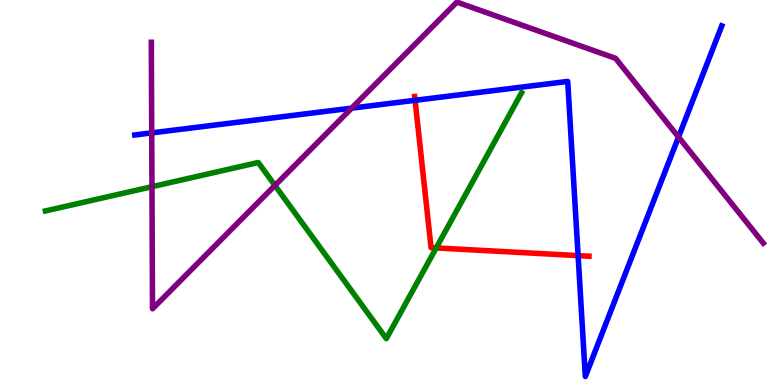[{'lines': ['blue', 'red'], 'intersections': [{'x': 5.36, 'y': 7.39}, {'x': 7.46, 'y': 3.36}]}, {'lines': ['green', 'red'], 'intersections': [{'x': 5.63, 'y': 3.56}]}, {'lines': ['purple', 'red'], 'intersections': []}, {'lines': ['blue', 'green'], 'intersections': []}, {'lines': ['blue', 'purple'], 'intersections': [{'x': 1.96, 'y': 6.55}, {'x': 4.54, 'y': 7.19}, {'x': 8.75, 'y': 6.44}]}, {'lines': ['green', 'purple'], 'intersections': [{'x': 1.96, 'y': 5.15}, {'x': 3.55, 'y': 5.18}]}]